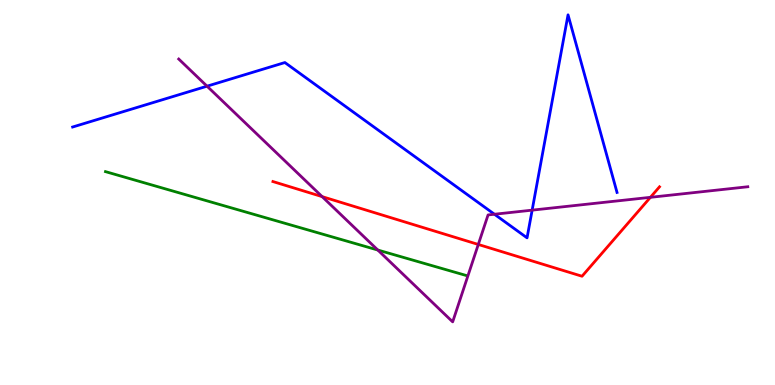[{'lines': ['blue', 'red'], 'intersections': []}, {'lines': ['green', 'red'], 'intersections': []}, {'lines': ['purple', 'red'], 'intersections': [{'x': 4.16, 'y': 4.89}, {'x': 6.17, 'y': 3.65}, {'x': 8.39, 'y': 4.87}]}, {'lines': ['blue', 'green'], 'intersections': []}, {'lines': ['blue', 'purple'], 'intersections': [{'x': 2.67, 'y': 7.76}, {'x': 6.38, 'y': 4.44}, {'x': 6.87, 'y': 4.54}]}, {'lines': ['green', 'purple'], 'intersections': [{'x': 4.87, 'y': 3.51}]}]